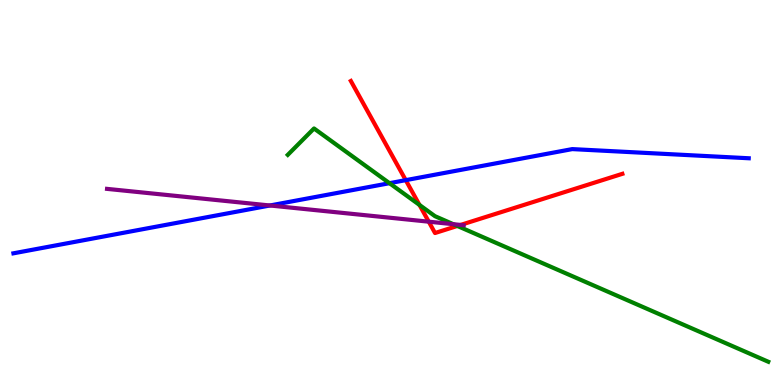[{'lines': ['blue', 'red'], 'intersections': [{'x': 5.24, 'y': 5.32}]}, {'lines': ['green', 'red'], 'intersections': [{'x': 5.41, 'y': 4.68}, {'x': 5.9, 'y': 4.13}]}, {'lines': ['purple', 'red'], 'intersections': [{'x': 5.53, 'y': 4.24}, {'x': 5.94, 'y': 4.16}]}, {'lines': ['blue', 'green'], 'intersections': [{'x': 5.03, 'y': 5.24}]}, {'lines': ['blue', 'purple'], 'intersections': [{'x': 3.48, 'y': 4.66}]}, {'lines': ['green', 'purple'], 'intersections': [{'x': 5.85, 'y': 4.18}]}]